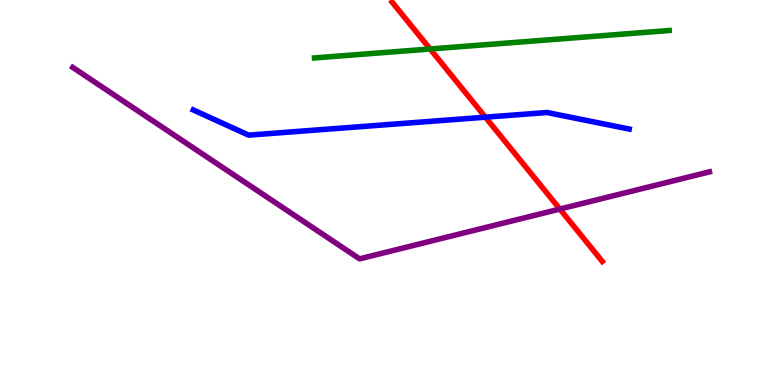[{'lines': ['blue', 'red'], 'intersections': [{'x': 6.26, 'y': 6.96}]}, {'lines': ['green', 'red'], 'intersections': [{'x': 5.55, 'y': 8.73}]}, {'lines': ['purple', 'red'], 'intersections': [{'x': 7.22, 'y': 4.57}]}, {'lines': ['blue', 'green'], 'intersections': []}, {'lines': ['blue', 'purple'], 'intersections': []}, {'lines': ['green', 'purple'], 'intersections': []}]